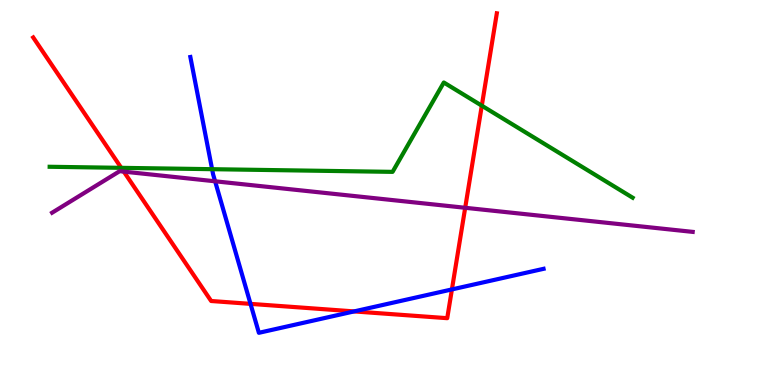[{'lines': ['blue', 'red'], 'intersections': [{'x': 3.23, 'y': 2.11}, {'x': 4.57, 'y': 1.91}, {'x': 5.83, 'y': 2.48}]}, {'lines': ['green', 'red'], 'intersections': [{'x': 1.56, 'y': 5.64}, {'x': 6.22, 'y': 7.26}]}, {'lines': ['purple', 'red'], 'intersections': [{'x': 1.6, 'y': 5.54}, {'x': 6.0, 'y': 4.6}]}, {'lines': ['blue', 'green'], 'intersections': [{'x': 2.74, 'y': 5.61}]}, {'lines': ['blue', 'purple'], 'intersections': [{'x': 2.78, 'y': 5.29}]}, {'lines': ['green', 'purple'], 'intersections': []}]